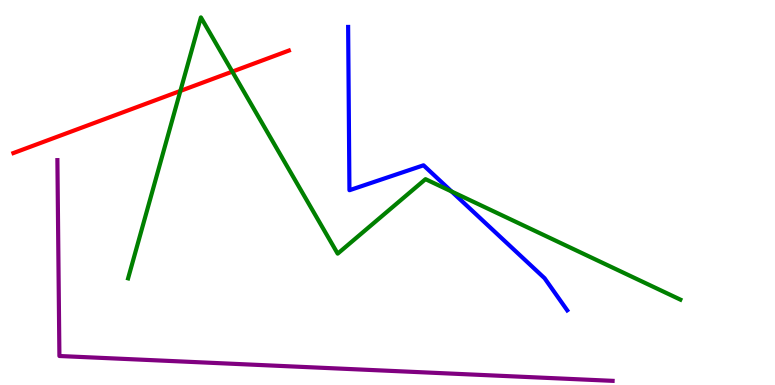[{'lines': ['blue', 'red'], 'intersections': []}, {'lines': ['green', 'red'], 'intersections': [{'x': 2.33, 'y': 7.64}, {'x': 3.0, 'y': 8.14}]}, {'lines': ['purple', 'red'], 'intersections': []}, {'lines': ['blue', 'green'], 'intersections': [{'x': 5.83, 'y': 5.03}]}, {'lines': ['blue', 'purple'], 'intersections': []}, {'lines': ['green', 'purple'], 'intersections': []}]